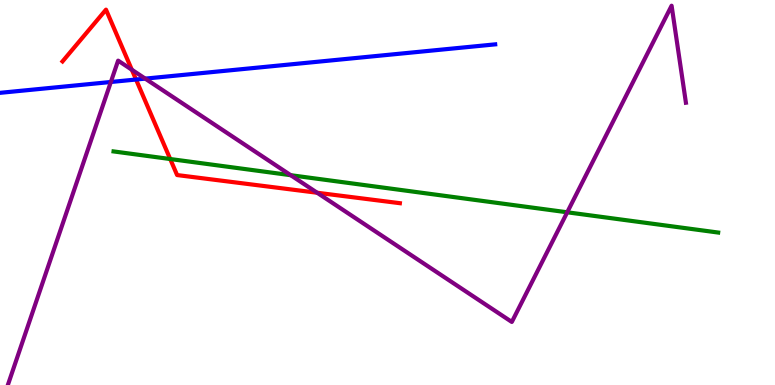[{'lines': ['blue', 'red'], 'intersections': [{'x': 1.76, 'y': 7.93}]}, {'lines': ['green', 'red'], 'intersections': [{'x': 2.2, 'y': 5.87}]}, {'lines': ['purple', 'red'], 'intersections': [{'x': 1.7, 'y': 8.19}, {'x': 4.09, 'y': 4.99}]}, {'lines': ['blue', 'green'], 'intersections': []}, {'lines': ['blue', 'purple'], 'intersections': [{'x': 1.43, 'y': 7.87}, {'x': 1.87, 'y': 7.96}]}, {'lines': ['green', 'purple'], 'intersections': [{'x': 3.75, 'y': 5.45}, {'x': 7.32, 'y': 4.49}]}]